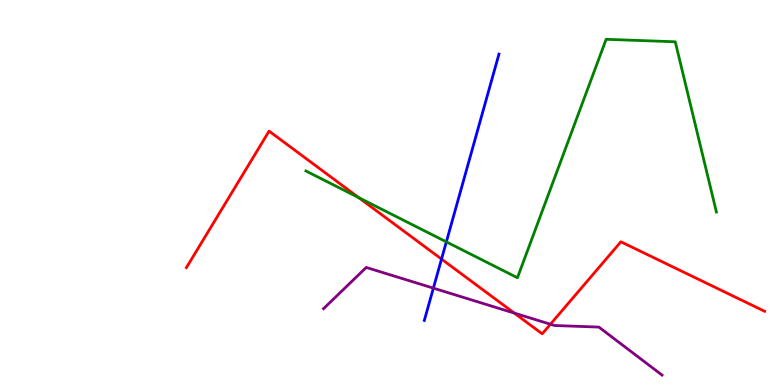[{'lines': ['blue', 'red'], 'intersections': [{'x': 5.7, 'y': 3.27}]}, {'lines': ['green', 'red'], 'intersections': [{'x': 4.63, 'y': 4.87}]}, {'lines': ['purple', 'red'], 'intersections': [{'x': 6.64, 'y': 1.87}, {'x': 7.1, 'y': 1.58}]}, {'lines': ['blue', 'green'], 'intersections': [{'x': 5.76, 'y': 3.72}]}, {'lines': ['blue', 'purple'], 'intersections': [{'x': 5.59, 'y': 2.52}]}, {'lines': ['green', 'purple'], 'intersections': []}]